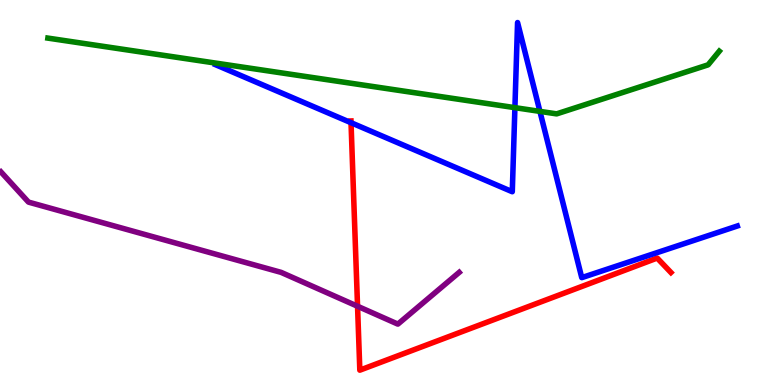[{'lines': ['blue', 'red'], 'intersections': [{'x': 4.53, 'y': 6.81}]}, {'lines': ['green', 'red'], 'intersections': []}, {'lines': ['purple', 'red'], 'intersections': [{'x': 4.61, 'y': 2.05}]}, {'lines': ['blue', 'green'], 'intersections': [{'x': 6.64, 'y': 7.2}, {'x': 6.97, 'y': 7.11}]}, {'lines': ['blue', 'purple'], 'intersections': []}, {'lines': ['green', 'purple'], 'intersections': []}]